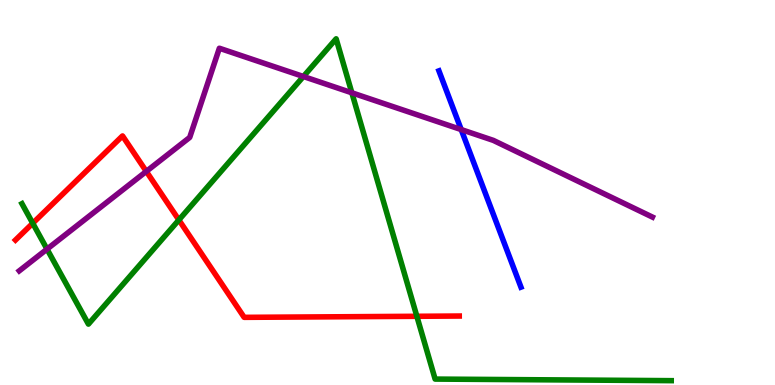[{'lines': ['blue', 'red'], 'intersections': []}, {'lines': ['green', 'red'], 'intersections': [{'x': 0.422, 'y': 4.2}, {'x': 2.31, 'y': 4.29}, {'x': 5.38, 'y': 1.78}]}, {'lines': ['purple', 'red'], 'intersections': [{'x': 1.89, 'y': 5.55}]}, {'lines': ['blue', 'green'], 'intersections': []}, {'lines': ['blue', 'purple'], 'intersections': [{'x': 5.95, 'y': 6.63}]}, {'lines': ['green', 'purple'], 'intersections': [{'x': 0.607, 'y': 3.53}, {'x': 3.91, 'y': 8.01}, {'x': 4.54, 'y': 7.59}]}]